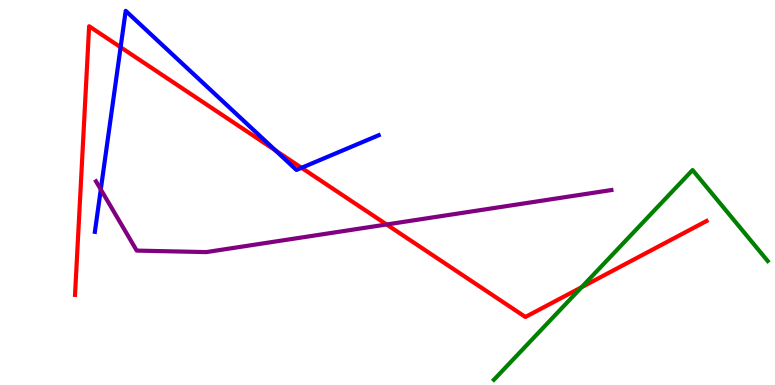[{'lines': ['blue', 'red'], 'intersections': [{'x': 1.56, 'y': 8.77}, {'x': 3.55, 'y': 6.09}, {'x': 3.89, 'y': 5.64}]}, {'lines': ['green', 'red'], 'intersections': [{'x': 7.5, 'y': 2.54}]}, {'lines': ['purple', 'red'], 'intersections': [{'x': 4.99, 'y': 4.17}]}, {'lines': ['blue', 'green'], 'intersections': []}, {'lines': ['blue', 'purple'], 'intersections': [{'x': 1.3, 'y': 5.08}]}, {'lines': ['green', 'purple'], 'intersections': []}]